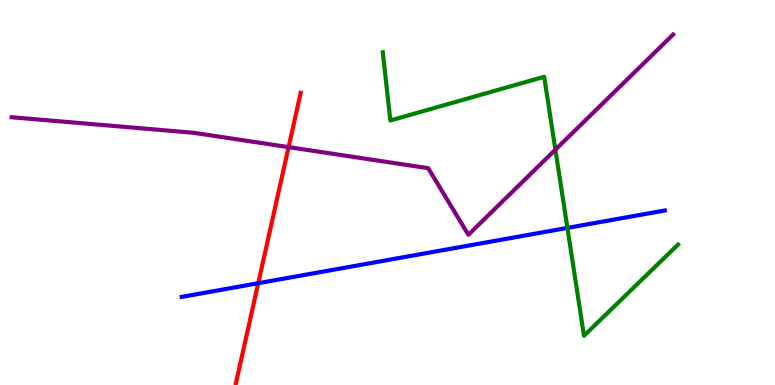[{'lines': ['blue', 'red'], 'intersections': [{'x': 3.33, 'y': 2.64}]}, {'lines': ['green', 'red'], 'intersections': []}, {'lines': ['purple', 'red'], 'intersections': [{'x': 3.72, 'y': 6.18}]}, {'lines': ['blue', 'green'], 'intersections': [{'x': 7.32, 'y': 4.08}]}, {'lines': ['blue', 'purple'], 'intersections': []}, {'lines': ['green', 'purple'], 'intersections': [{'x': 7.17, 'y': 6.11}]}]